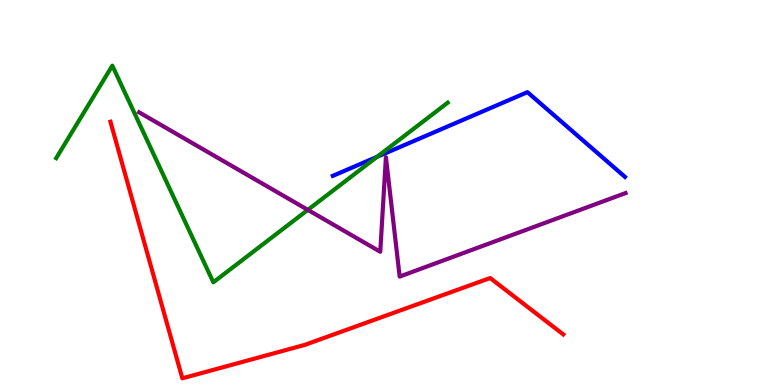[{'lines': ['blue', 'red'], 'intersections': []}, {'lines': ['green', 'red'], 'intersections': []}, {'lines': ['purple', 'red'], 'intersections': []}, {'lines': ['blue', 'green'], 'intersections': [{'x': 4.86, 'y': 5.93}]}, {'lines': ['blue', 'purple'], 'intersections': []}, {'lines': ['green', 'purple'], 'intersections': [{'x': 3.97, 'y': 4.55}]}]